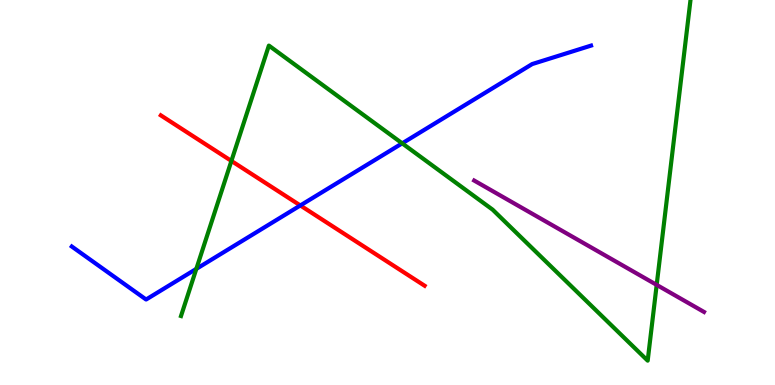[{'lines': ['blue', 'red'], 'intersections': [{'x': 3.88, 'y': 4.66}]}, {'lines': ['green', 'red'], 'intersections': [{'x': 2.99, 'y': 5.82}]}, {'lines': ['purple', 'red'], 'intersections': []}, {'lines': ['blue', 'green'], 'intersections': [{'x': 2.53, 'y': 3.02}, {'x': 5.19, 'y': 6.28}]}, {'lines': ['blue', 'purple'], 'intersections': []}, {'lines': ['green', 'purple'], 'intersections': [{'x': 8.47, 'y': 2.6}]}]